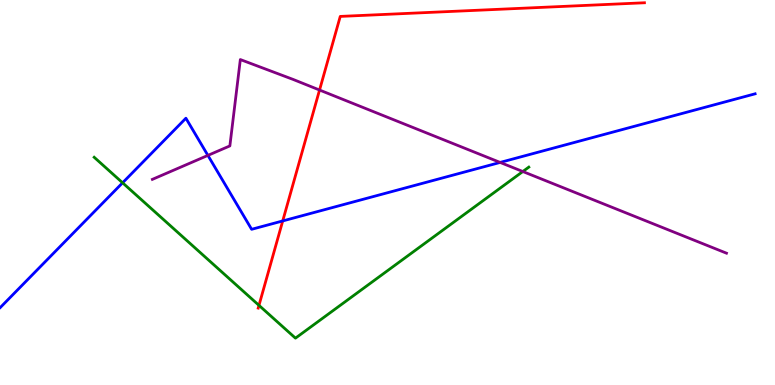[{'lines': ['blue', 'red'], 'intersections': [{'x': 3.65, 'y': 4.26}]}, {'lines': ['green', 'red'], 'intersections': [{'x': 3.34, 'y': 2.07}]}, {'lines': ['purple', 'red'], 'intersections': [{'x': 4.12, 'y': 7.66}]}, {'lines': ['blue', 'green'], 'intersections': [{'x': 1.58, 'y': 5.25}]}, {'lines': ['blue', 'purple'], 'intersections': [{'x': 2.68, 'y': 5.96}, {'x': 6.45, 'y': 5.78}]}, {'lines': ['green', 'purple'], 'intersections': [{'x': 6.75, 'y': 5.54}]}]